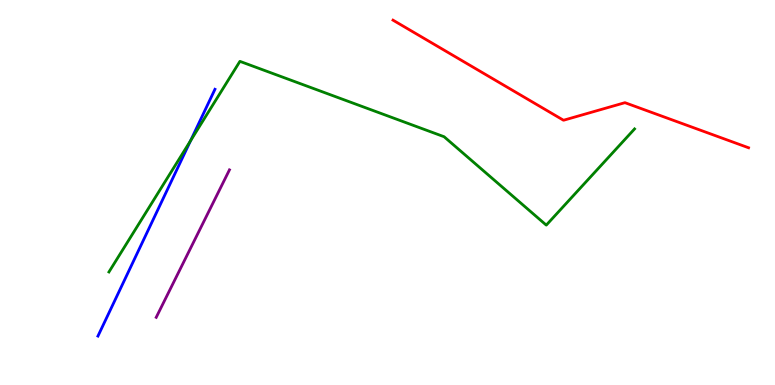[{'lines': ['blue', 'red'], 'intersections': []}, {'lines': ['green', 'red'], 'intersections': []}, {'lines': ['purple', 'red'], 'intersections': []}, {'lines': ['blue', 'green'], 'intersections': [{'x': 2.46, 'y': 6.35}]}, {'lines': ['blue', 'purple'], 'intersections': []}, {'lines': ['green', 'purple'], 'intersections': []}]